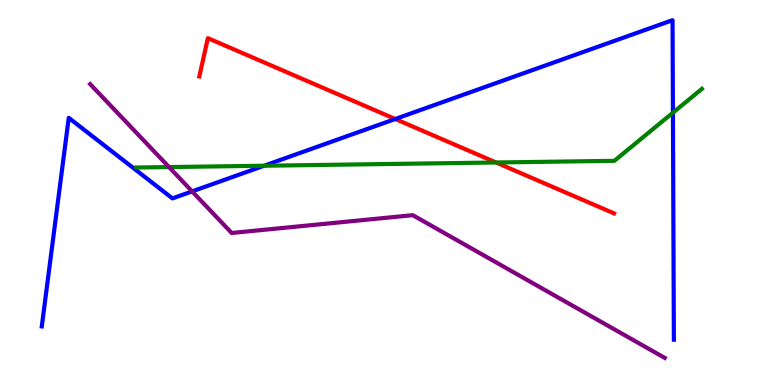[{'lines': ['blue', 'red'], 'intersections': [{'x': 5.1, 'y': 6.91}]}, {'lines': ['green', 'red'], 'intersections': [{'x': 6.4, 'y': 5.78}]}, {'lines': ['purple', 'red'], 'intersections': []}, {'lines': ['blue', 'green'], 'intersections': [{'x': 3.41, 'y': 5.7}, {'x': 8.68, 'y': 7.07}]}, {'lines': ['blue', 'purple'], 'intersections': [{'x': 2.48, 'y': 5.03}]}, {'lines': ['green', 'purple'], 'intersections': [{'x': 2.18, 'y': 5.66}]}]